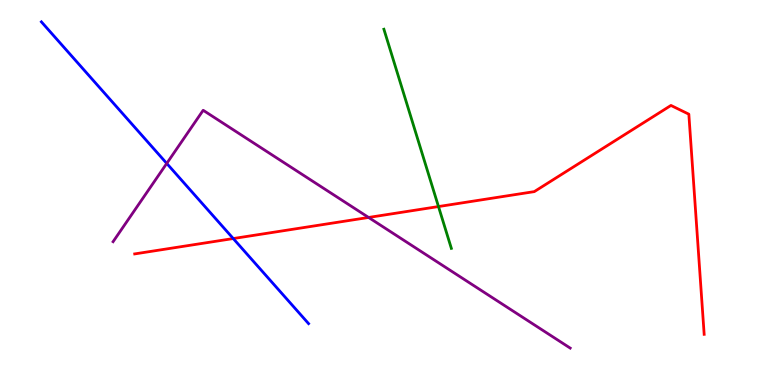[{'lines': ['blue', 'red'], 'intersections': [{'x': 3.01, 'y': 3.8}]}, {'lines': ['green', 'red'], 'intersections': [{'x': 5.66, 'y': 4.63}]}, {'lines': ['purple', 'red'], 'intersections': [{'x': 4.76, 'y': 4.35}]}, {'lines': ['blue', 'green'], 'intersections': []}, {'lines': ['blue', 'purple'], 'intersections': [{'x': 2.15, 'y': 5.76}]}, {'lines': ['green', 'purple'], 'intersections': []}]